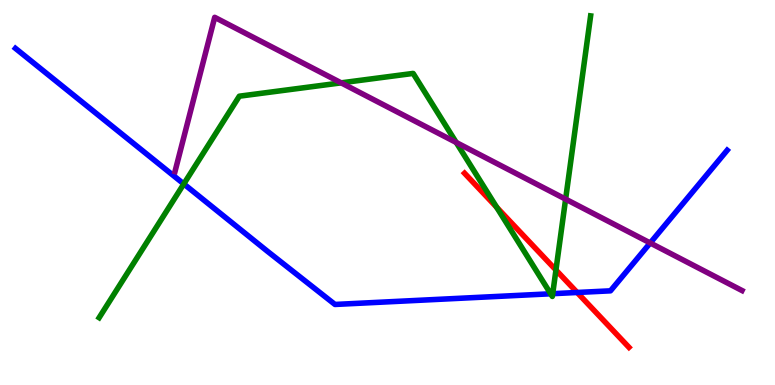[{'lines': ['blue', 'red'], 'intersections': [{'x': 7.45, 'y': 2.4}]}, {'lines': ['green', 'red'], 'intersections': [{'x': 6.41, 'y': 4.62}, {'x': 7.17, 'y': 2.99}]}, {'lines': ['purple', 'red'], 'intersections': []}, {'lines': ['blue', 'green'], 'intersections': [{'x': 2.37, 'y': 5.22}, {'x': 7.11, 'y': 2.37}, {'x': 7.13, 'y': 2.37}]}, {'lines': ['blue', 'purple'], 'intersections': [{'x': 8.39, 'y': 3.69}]}, {'lines': ['green', 'purple'], 'intersections': [{'x': 4.4, 'y': 7.85}, {'x': 5.89, 'y': 6.3}, {'x': 7.3, 'y': 4.83}]}]